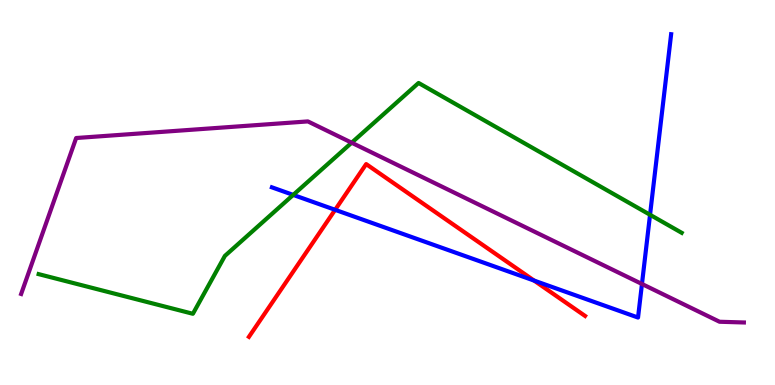[{'lines': ['blue', 'red'], 'intersections': [{'x': 4.32, 'y': 4.55}, {'x': 6.89, 'y': 2.71}]}, {'lines': ['green', 'red'], 'intersections': []}, {'lines': ['purple', 'red'], 'intersections': []}, {'lines': ['blue', 'green'], 'intersections': [{'x': 3.78, 'y': 4.94}, {'x': 8.39, 'y': 4.42}]}, {'lines': ['blue', 'purple'], 'intersections': [{'x': 8.28, 'y': 2.62}]}, {'lines': ['green', 'purple'], 'intersections': [{'x': 4.54, 'y': 6.29}]}]